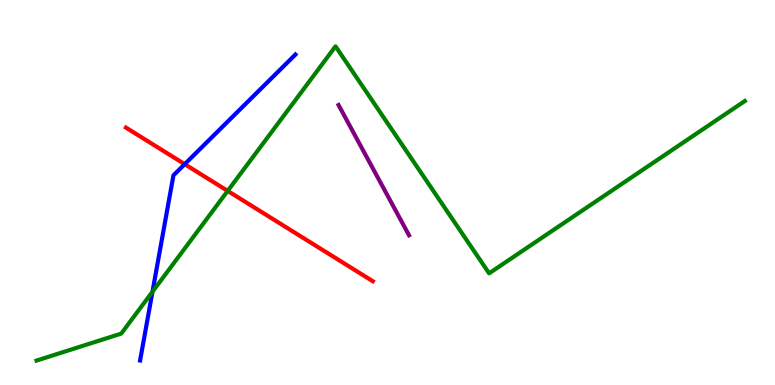[{'lines': ['blue', 'red'], 'intersections': [{'x': 2.38, 'y': 5.74}]}, {'lines': ['green', 'red'], 'intersections': [{'x': 2.94, 'y': 5.04}]}, {'lines': ['purple', 'red'], 'intersections': []}, {'lines': ['blue', 'green'], 'intersections': [{'x': 1.97, 'y': 2.42}]}, {'lines': ['blue', 'purple'], 'intersections': []}, {'lines': ['green', 'purple'], 'intersections': []}]